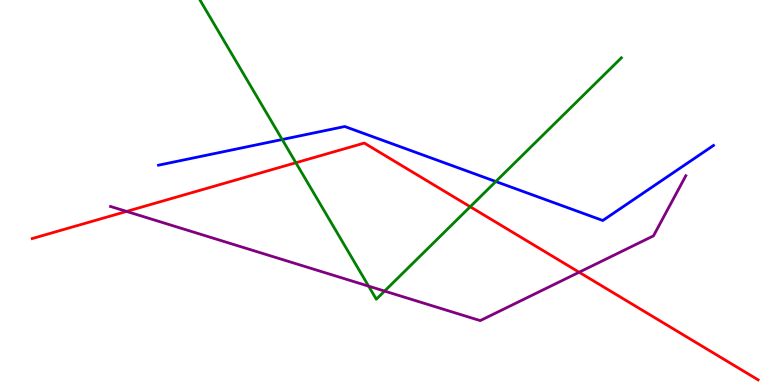[{'lines': ['blue', 'red'], 'intersections': []}, {'lines': ['green', 'red'], 'intersections': [{'x': 3.82, 'y': 5.77}, {'x': 6.07, 'y': 4.63}]}, {'lines': ['purple', 'red'], 'intersections': [{'x': 1.63, 'y': 4.51}, {'x': 7.47, 'y': 2.93}]}, {'lines': ['blue', 'green'], 'intersections': [{'x': 3.64, 'y': 6.38}, {'x': 6.4, 'y': 5.29}]}, {'lines': ['blue', 'purple'], 'intersections': []}, {'lines': ['green', 'purple'], 'intersections': [{'x': 4.76, 'y': 2.57}, {'x': 4.96, 'y': 2.44}]}]